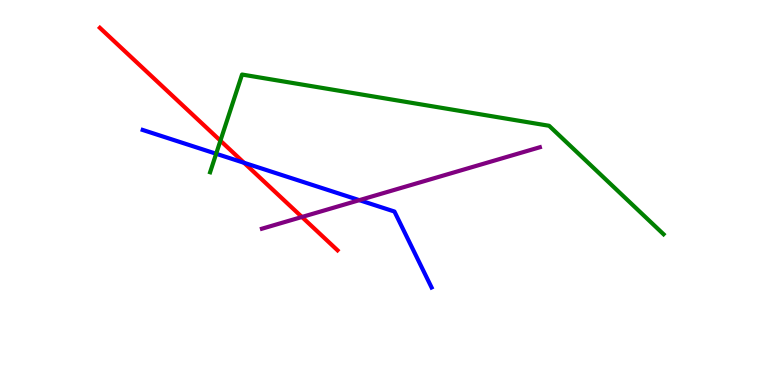[{'lines': ['blue', 'red'], 'intersections': [{'x': 3.15, 'y': 5.77}]}, {'lines': ['green', 'red'], 'intersections': [{'x': 2.84, 'y': 6.35}]}, {'lines': ['purple', 'red'], 'intersections': [{'x': 3.9, 'y': 4.36}]}, {'lines': ['blue', 'green'], 'intersections': [{'x': 2.79, 'y': 6.01}]}, {'lines': ['blue', 'purple'], 'intersections': [{'x': 4.64, 'y': 4.8}]}, {'lines': ['green', 'purple'], 'intersections': []}]